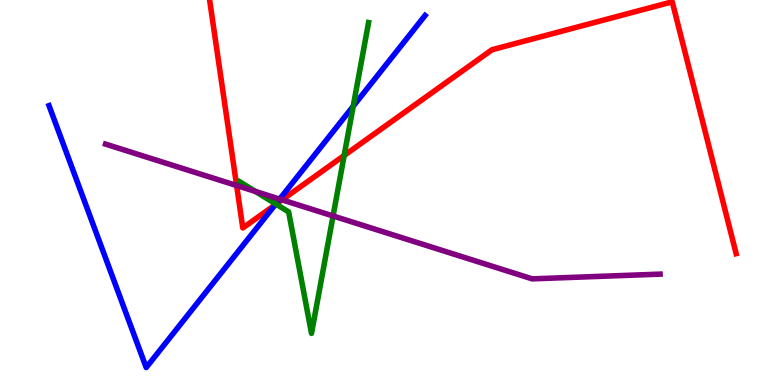[{'lines': ['blue', 'red'], 'intersections': [{'x': 3.55, 'y': 4.68}]}, {'lines': ['green', 'red'], 'intersections': [{'x': 3.56, 'y': 4.7}, {'x': 4.44, 'y': 5.96}]}, {'lines': ['purple', 'red'], 'intersections': [{'x': 3.05, 'y': 5.18}, {'x': 3.64, 'y': 4.81}]}, {'lines': ['blue', 'green'], 'intersections': [{'x': 3.56, 'y': 4.7}, {'x': 4.56, 'y': 7.24}]}, {'lines': ['blue', 'purple'], 'intersections': [{'x': 3.61, 'y': 4.83}]}, {'lines': ['green', 'purple'], 'intersections': [{'x': 3.3, 'y': 5.03}, {'x': 4.3, 'y': 4.39}]}]